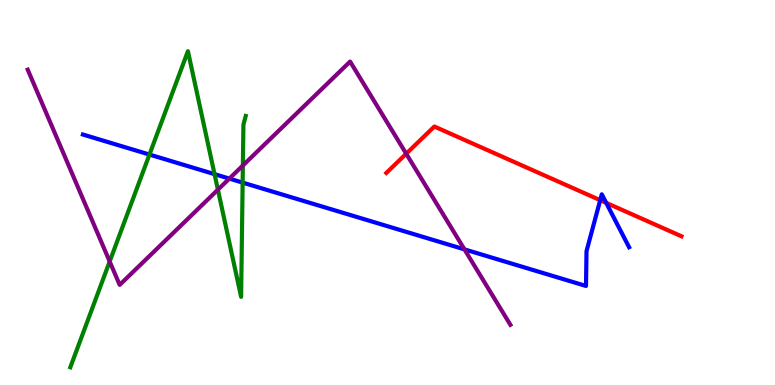[{'lines': ['blue', 'red'], 'intersections': [{'x': 7.74, 'y': 4.8}, {'x': 7.82, 'y': 4.73}]}, {'lines': ['green', 'red'], 'intersections': []}, {'lines': ['purple', 'red'], 'intersections': [{'x': 5.24, 'y': 6.01}]}, {'lines': ['blue', 'green'], 'intersections': [{'x': 1.93, 'y': 5.99}, {'x': 2.77, 'y': 5.48}, {'x': 3.13, 'y': 5.26}]}, {'lines': ['blue', 'purple'], 'intersections': [{'x': 2.96, 'y': 5.36}, {'x': 5.99, 'y': 3.52}]}, {'lines': ['green', 'purple'], 'intersections': [{'x': 1.42, 'y': 3.21}, {'x': 2.81, 'y': 5.07}, {'x': 3.13, 'y': 5.7}]}]